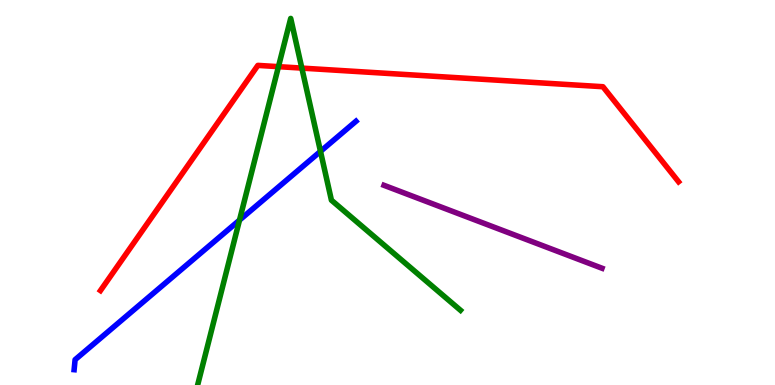[{'lines': ['blue', 'red'], 'intersections': []}, {'lines': ['green', 'red'], 'intersections': [{'x': 3.59, 'y': 8.27}, {'x': 3.89, 'y': 8.23}]}, {'lines': ['purple', 'red'], 'intersections': []}, {'lines': ['blue', 'green'], 'intersections': [{'x': 3.09, 'y': 4.28}, {'x': 4.14, 'y': 6.07}]}, {'lines': ['blue', 'purple'], 'intersections': []}, {'lines': ['green', 'purple'], 'intersections': []}]